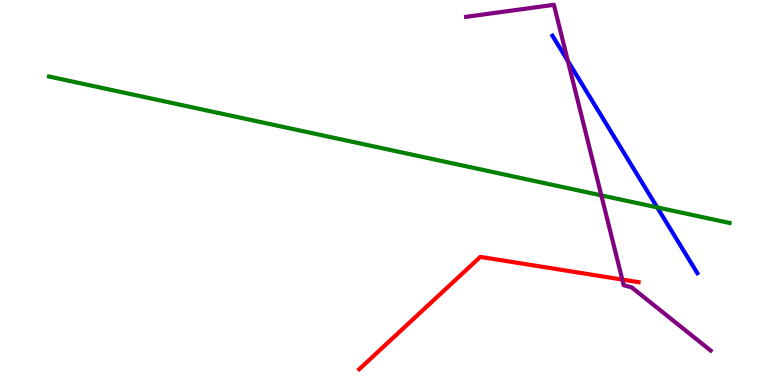[{'lines': ['blue', 'red'], 'intersections': []}, {'lines': ['green', 'red'], 'intersections': []}, {'lines': ['purple', 'red'], 'intersections': [{'x': 8.03, 'y': 2.74}]}, {'lines': ['blue', 'green'], 'intersections': [{'x': 8.48, 'y': 4.61}]}, {'lines': ['blue', 'purple'], 'intersections': [{'x': 7.33, 'y': 8.42}]}, {'lines': ['green', 'purple'], 'intersections': [{'x': 7.76, 'y': 4.93}]}]